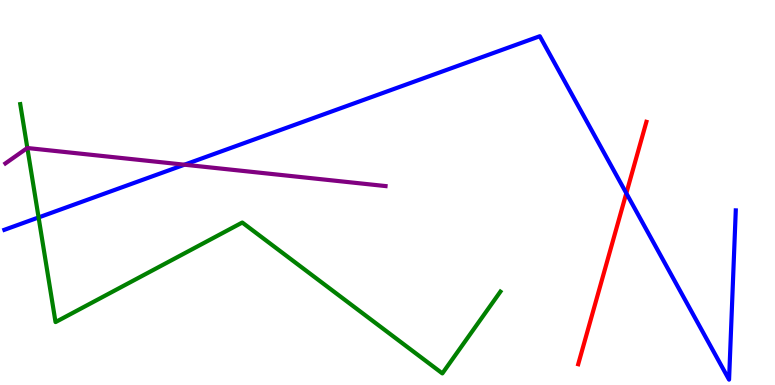[{'lines': ['blue', 'red'], 'intersections': [{'x': 8.08, 'y': 4.98}]}, {'lines': ['green', 'red'], 'intersections': []}, {'lines': ['purple', 'red'], 'intersections': []}, {'lines': ['blue', 'green'], 'intersections': [{'x': 0.498, 'y': 4.35}]}, {'lines': ['blue', 'purple'], 'intersections': [{'x': 2.38, 'y': 5.72}]}, {'lines': ['green', 'purple'], 'intersections': [{'x': 0.353, 'y': 6.16}]}]